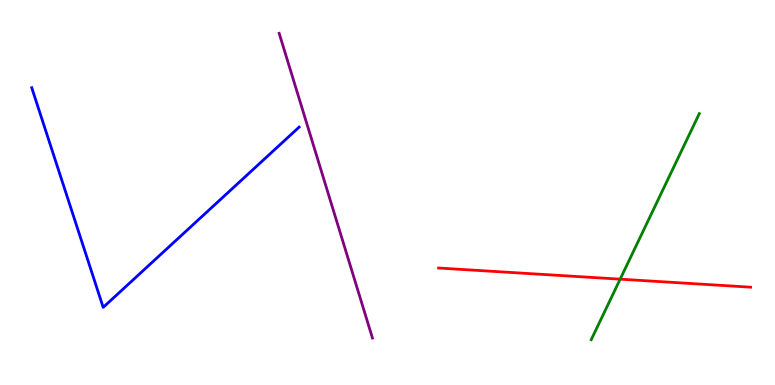[{'lines': ['blue', 'red'], 'intersections': []}, {'lines': ['green', 'red'], 'intersections': [{'x': 8.0, 'y': 2.75}]}, {'lines': ['purple', 'red'], 'intersections': []}, {'lines': ['blue', 'green'], 'intersections': []}, {'lines': ['blue', 'purple'], 'intersections': []}, {'lines': ['green', 'purple'], 'intersections': []}]